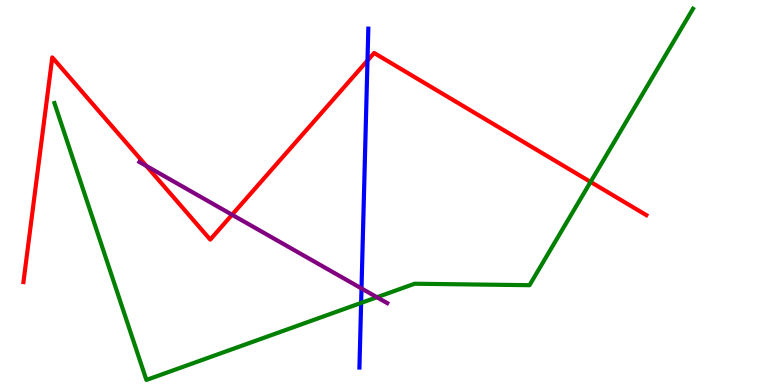[{'lines': ['blue', 'red'], 'intersections': [{'x': 4.74, 'y': 8.43}]}, {'lines': ['green', 'red'], 'intersections': [{'x': 7.62, 'y': 5.27}]}, {'lines': ['purple', 'red'], 'intersections': [{'x': 1.89, 'y': 5.69}, {'x': 2.99, 'y': 4.42}]}, {'lines': ['blue', 'green'], 'intersections': [{'x': 4.66, 'y': 2.13}]}, {'lines': ['blue', 'purple'], 'intersections': [{'x': 4.66, 'y': 2.51}]}, {'lines': ['green', 'purple'], 'intersections': [{'x': 4.86, 'y': 2.28}]}]